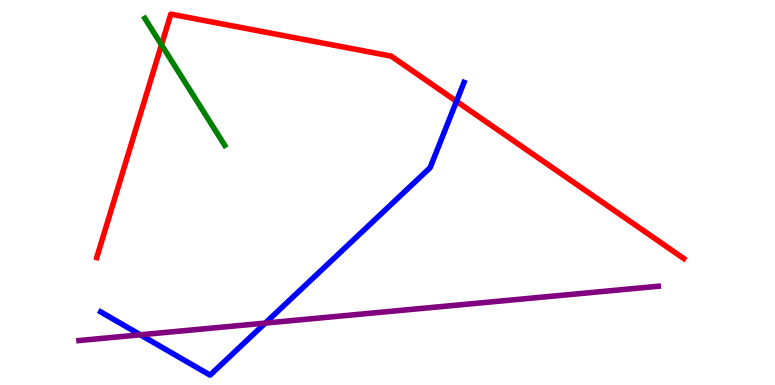[{'lines': ['blue', 'red'], 'intersections': [{'x': 5.89, 'y': 7.37}]}, {'lines': ['green', 'red'], 'intersections': [{'x': 2.08, 'y': 8.84}]}, {'lines': ['purple', 'red'], 'intersections': []}, {'lines': ['blue', 'green'], 'intersections': []}, {'lines': ['blue', 'purple'], 'intersections': [{'x': 1.81, 'y': 1.3}, {'x': 3.42, 'y': 1.61}]}, {'lines': ['green', 'purple'], 'intersections': []}]